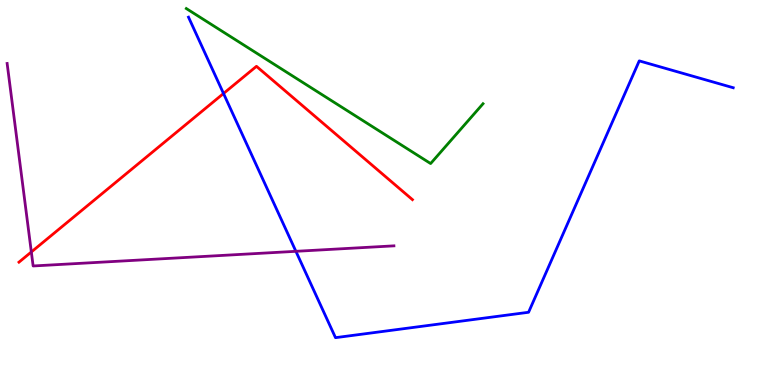[{'lines': ['blue', 'red'], 'intersections': [{'x': 2.88, 'y': 7.57}]}, {'lines': ['green', 'red'], 'intersections': []}, {'lines': ['purple', 'red'], 'intersections': [{'x': 0.404, 'y': 3.46}]}, {'lines': ['blue', 'green'], 'intersections': []}, {'lines': ['blue', 'purple'], 'intersections': [{'x': 3.82, 'y': 3.47}]}, {'lines': ['green', 'purple'], 'intersections': []}]